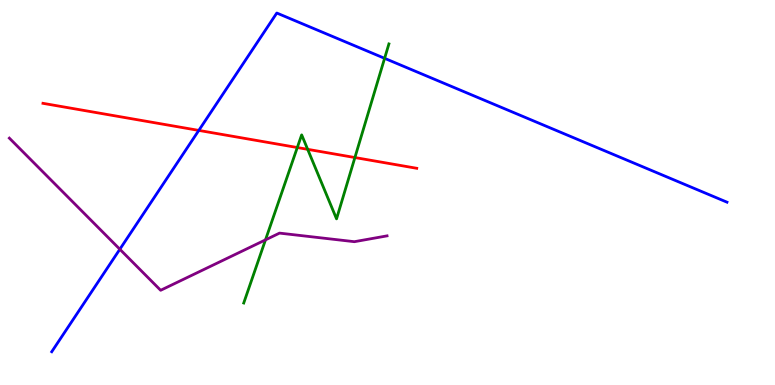[{'lines': ['blue', 'red'], 'intersections': [{'x': 2.57, 'y': 6.61}]}, {'lines': ['green', 'red'], 'intersections': [{'x': 3.84, 'y': 6.17}, {'x': 3.97, 'y': 6.12}, {'x': 4.58, 'y': 5.91}]}, {'lines': ['purple', 'red'], 'intersections': []}, {'lines': ['blue', 'green'], 'intersections': [{'x': 4.96, 'y': 8.49}]}, {'lines': ['blue', 'purple'], 'intersections': [{'x': 1.55, 'y': 3.53}]}, {'lines': ['green', 'purple'], 'intersections': [{'x': 3.43, 'y': 3.77}]}]